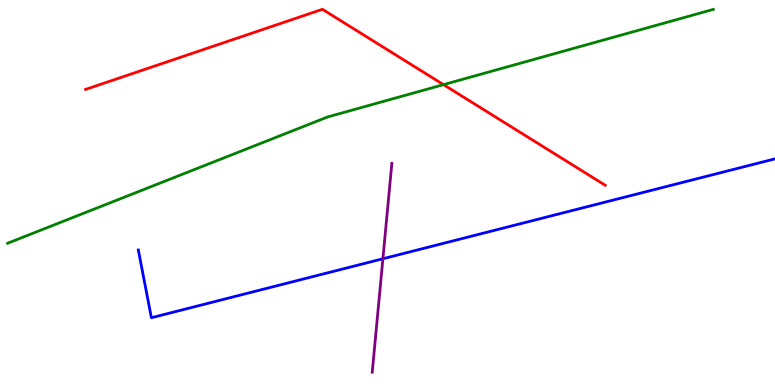[{'lines': ['blue', 'red'], 'intersections': []}, {'lines': ['green', 'red'], 'intersections': [{'x': 5.72, 'y': 7.8}]}, {'lines': ['purple', 'red'], 'intersections': []}, {'lines': ['blue', 'green'], 'intersections': []}, {'lines': ['blue', 'purple'], 'intersections': [{'x': 4.94, 'y': 3.28}]}, {'lines': ['green', 'purple'], 'intersections': []}]